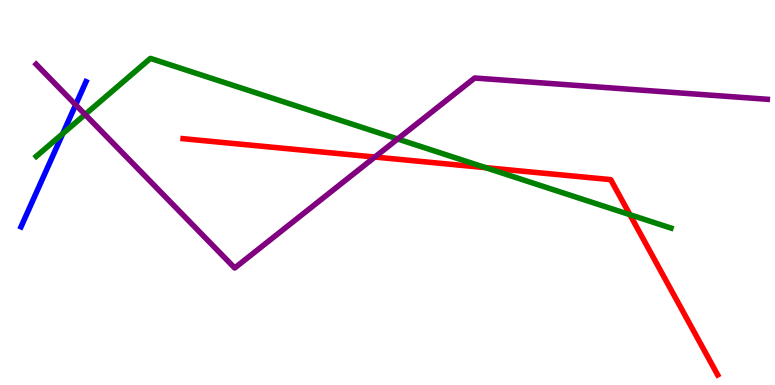[{'lines': ['blue', 'red'], 'intersections': []}, {'lines': ['green', 'red'], 'intersections': [{'x': 6.27, 'y': 5.65}, {'x': 8.13, 'y': 4.42}]}, {'lines': ['purple', 'red'], 'intersections': [{'x': 4.84, 'y': 5.92}]}, {'lines': ['blue', 'green'], 'intersections': [{'x': 0.81, 'y': 6.53}]}, {'lines': ['blue', 'purple'], 'intersections': [{'x': 0.976, 'y': 7.28}]}, {'lines': ['green', 'purple'], 'intersections': [{'x': 1.1, 'y': 7.03}, {'x': 5.13, 'y': 6.39}]}]